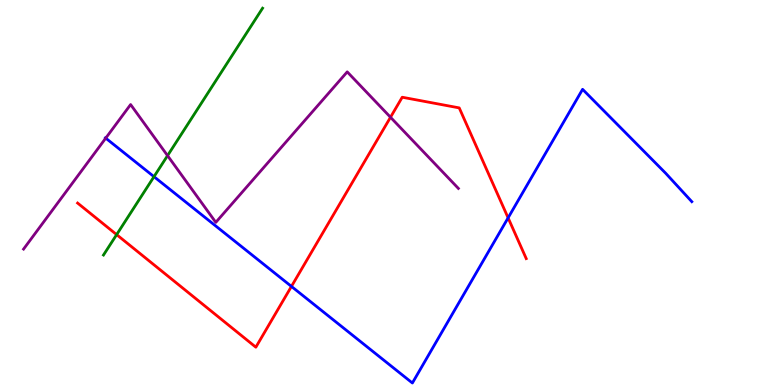[{'lines': ['blue', 'red'], 'intersections': [{'x': 3.76, 'y': 2.56}, {'x': 6.56, 'y': 4.34}]}, {'lines': ['green', 'red'], 'intersections': [{'x': 1.5, 'y': 3.91}]}, {'lines': ['purple', 'red'], 'intersections': [{'x': 5.04, 'y': 6.95}]}, {'lines': ['blue', 'green'], 'intersections': [{'x': 1.99, 'y': 5.41}]}, {'lines': ['blue', 'purple'], 'intersections': [{'x': 1.36, 'y': 6.41}]}, {'lines': ['green', 'purple'], 'intersections': [{'x': 2.16, 'y': 5.96}]}]